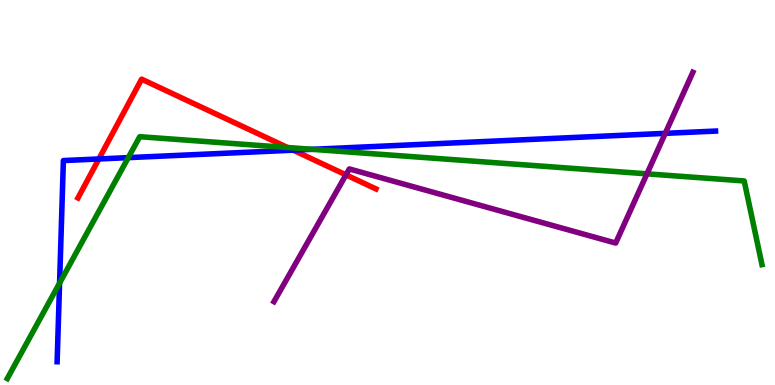[{'lines': ['blue', 'red'], 'intersections': [{'x': 1.28, 'y': 5.87}, {'x': 3.78, 'y': 6.1}]}, {'lines': ['green', 'red'], 'intersections': [{'x': 3.71, 'y': 6.17}]}, {'lines': ['purple', 'red'], 'intersections': [{'x': 4.46, 'y': 5.46}]}, {'lines': ['blue', 'green'], 'intersections': [{'x': 0.769, 'y': 2.65}, {'x': 1.66, 'y': 5.91}, {'x': 4.03, 'y': 6.12}]}, {'lines': ['blue', 'purple'], 'intersections': [{'x': 8.58, 'y': 6.54}]}, {'lines': ['green', 'purple'], 'intersections': [{'x': 8.35, 'y': 5.48}]}]